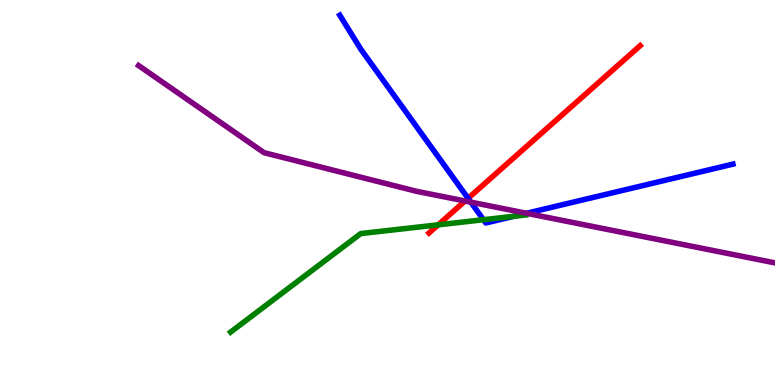[{'lines': ['blue', 'red'], 'intersections': [{'x': 6.04, 'y': 4.85}]}, {'lines': ['green', 'red'], 'intersections': [{'x': 5.65, 'y': 4.16}]}, {'lines': ['purple', 'red'], 'intersections': [{'x': 6.0, 'y': 4.78}]}, {'lines': ['blue', 'green'], 'intersections': [{'x': 6.24, 'y': 4.29}, {'x': 6.63, 'y': 4.38}]}, {'lines': ['blue', 'purple'], 'intersections': [{'x': 6.08, 'y': 4.75}, {'x': 6.79, 'y': 4.46}]}, {'lines': ['green', 'purple'], 'intersections': []}]